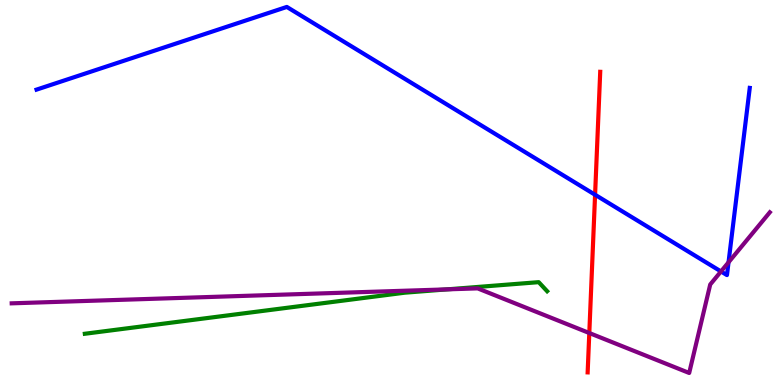[{'lines': ['blue', 'red'], 'intersections': [{'x': 7.68, 'y': 4.94}]}, {'lines': ['green', 'red'], 'intersections': []}, {'lines': ['purple', 'red'], 'intersections': [{'x': 7.6, 'y': 1.35}]}, {'lines': ['blue', 'green'], 'intersections': []}, {'lines': ['blue', 'purple'], 'intersections': [{'x': 9.3, 'y': 2.95}, {'x': 9.4, 'y': 3.19}]}, {'lines': ['green', 'purple'], 'intersections': [{'x': 5.77, 'y': 2.48}]}]